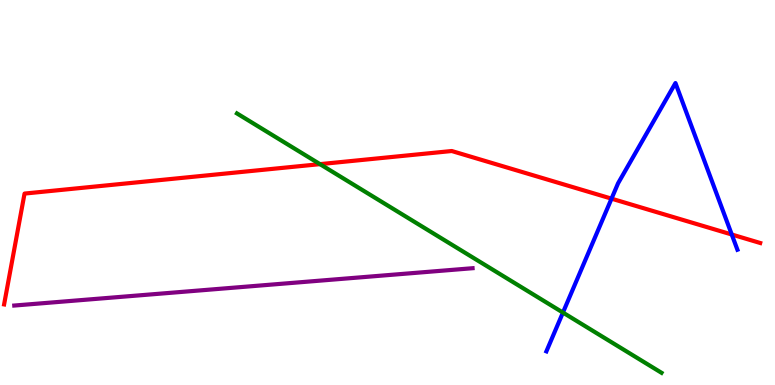[{'lines': ['blue', 'red'], 'intersections': [{'x': 7.89, 'y': 4.84}, {'x': 9.44, 'y': 3.91}]}, {'lines': ['green', 'red'], 'intersections': [{'x': 4.13, 'y': 5.74}]}, {'lines': ['purple', 'red'], 'intersections': []}, {'lines': ['blue', 'green'], 'intersections': [{'x': 7.26, 'y': 1.88}]}, {'lines': ['blue', 'purple'], 'intersections': []}, {'lines': ['green', 'purple'], 'intersections': []}]